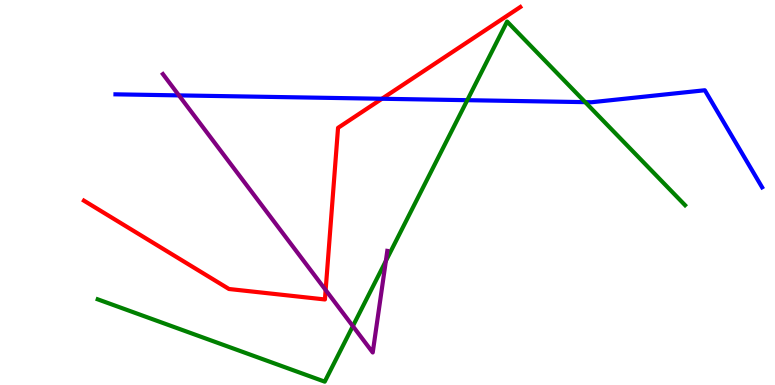[{'lines': ['blue', 'red'], 'intersections': [{'x': 4.93, 'y': 7.43}]}, {'lines': ['green', 'red'], 'intersections': []}, {'lines': ['purple', 'red'], 'intersections': [{'x': 4.2, 'y': 2.47}]}, {'lines': ['blue', 'green'], 'intersections': [{'x': 6.03, 'y': 7.4}, {'x': 7.55, 'y': 7.35}]}, {'lines': ['blue', 'purple'], 'intersections': [{'x': 2.31, 'y': 7.52}]}, {'lines': ['green', 'purple'], 'intersections': [{'x': 4.55, 'y': 1.53}, {'x': 4.98, 'y': 3.22}]}]